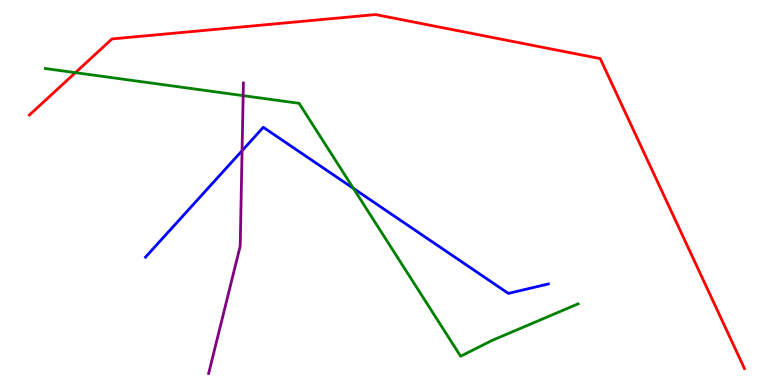[{'lines': ['blue', 'red'], 'intersections': []}, {'lines': ['green', 'red'], 'intersections': [{'x': 0.973, 'y': 8.11}]}, {'lines': ['purple', 'red'], 'intersections': []}, {'lines': ['blue', 'green'], 'intersections': [{'x': 4.56, 'y': 5.11}]}, {'lines': ['blue', 'purple'], 'intersections': [{'x': 3.12, 'y': 6.09}]}, {'lines': ['green', 'purple'], 'intersections': [{'x': 3.14, 'y': 7.52}]}]